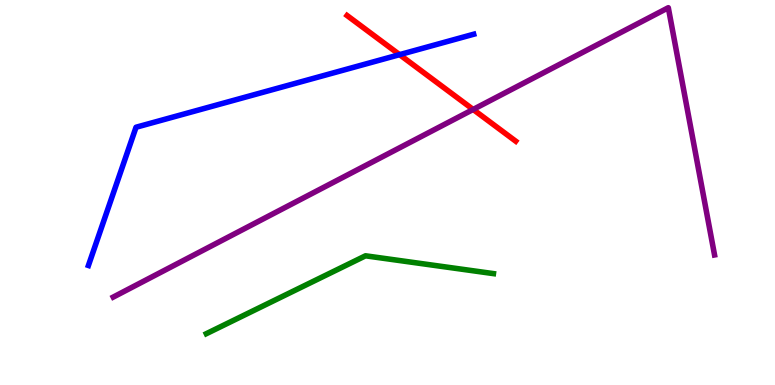[{'lines': ['blue', 'red'], 'intersections': [{'x': 5.16, 'y': 8.58}]}, {'lines': ['green', 'red'], 'intersections': []}, {'lines': ['purple', 'red'], 'intersections': [{'x': 6.11, 'y': 7.16}]}, {'lines': ['blue', 'green'], 'intersections': []}, {'lines': ['blue', 'purple'], 'intersections': []}, {'lines': ['green', 'purple'], 'intersections': []}]